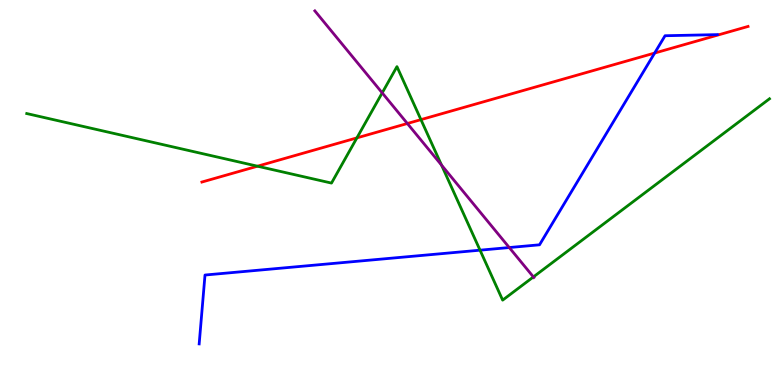[{'lines': ['blue', 'red'], 'intersections': [{'x': 8.45, 'y': 8.62}]}, {'lines': ['green', 'red'], 'intersections': [{'x': 3.32, 'y': 5.68}, {'x': 4.61, 'y': 6.42}, {'x': 5.43, 'y': 6.89}]}, {'lines': ['purple', 'red'], 'intersections': [{'x': 5.26, 'y': 6.79}]}, {'lines': ['blue', 'green'], 'intersections': [{'x': 6.19, 'y': 3.5}]}, {'lines': ['blue', 'purple'], 'intersections': [{'x': 6.57, 'y': 3.57}]}, {'lines': ['green', 'purple'], 'intersections': [{'x': 4.93, 'y': 7.59}, {'x': 5.7, 'y': 5.71}, {'x': 6.88, 'y': 2.81}]}]